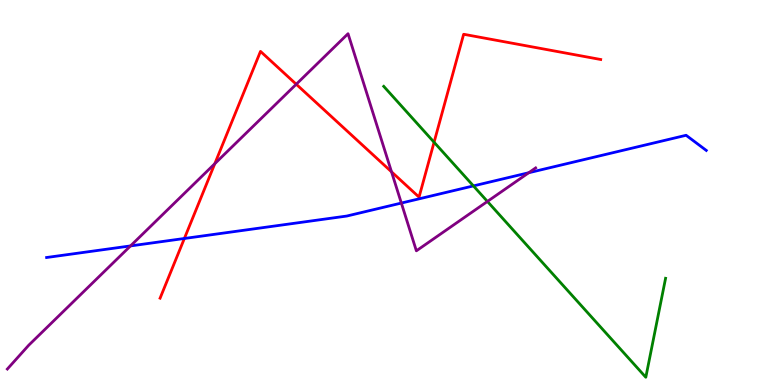[{'lines': ['blue', 'red'], 'intersections': [{'x': 2.38, 'y': 3.81}]}, {'lines': ['green', 'red'], 'intersections': [{'x': 5.6, 'y': 6.31}]}, {'lines': ['purple', 'red'], 'intersections': [{'x': 2.77, 'y': 5.75}, {'x': 3.82, 'y': 7.81}, {'x': 5.05, 'y': 5.54}]}, {'lines': ['blue', 'green'], 'intersections': [{'x': 6.11, 'y': 5.17}]}, {'lines': ['blue', 'purple'], 'intersections': [{'x': 1.68, 'y': 3.61}, {'x': 5.18, 'y': 4.73}, {'x': 6.82, 'y': 5.51}]}, {'lines': ['green', 'purple'], 'intersections': [{'x': 6.29, 'y': 4.77}]}]